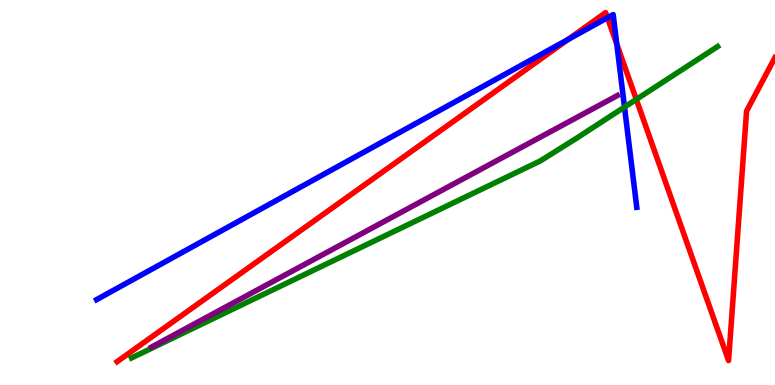[{'lines': ['blue', 'red'], 'intersections': [{'x': 7.33, 'y': 8.97}, {'x': 7.84, 'y': 9.54}, {'x': 7.96, 'y': 8.85}]}, {'lines': ['green', 'red'], 'intersections': [{'x': 8.21, 'y': 7.42}]}, {'lines': ['purple', 'red'], 'intersections': []}, {'lines': ['blue', 'green'], 'intersections': [{'x': 8.06, 'y': 7.22}]}, {'lines': ['blue', 'purple'], 'intersections': []}, {'lines': ['green', 'purple'], 'intersections': []}]